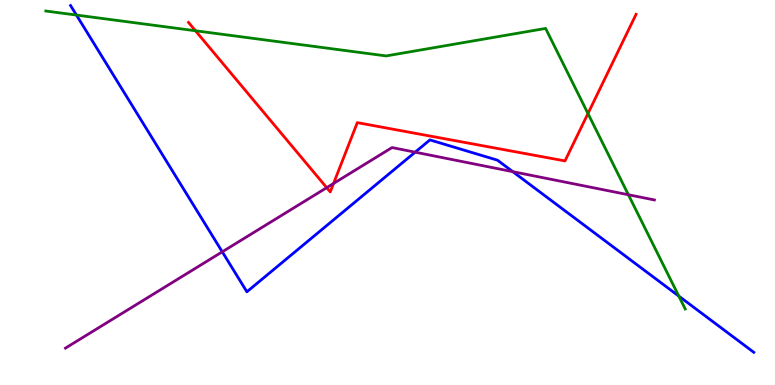[{'lines': ['blue', 'red'], 'intersections': []}, {'lines': ['green', 'red'], 'intersections': [{'x': 2.52, 'y': 9.2}, {'x': 7.59, 'y': 7.05}]}, {'lines': ['purple', 'red'], 'intersections': [{'x': 4.22, 'y': 5.13}, {'x': 4.3, 'y': 5.23}]}, {'lines': ['blue', 'green'], 'intersections': [{'x': 0.986, 'y': 9.61}, {'x': 8.76, 'y': 2.31}]}, {'lines': ['blue', 'purple'], 'intersections': [{'x': 2.87, 'y': 3.46}, {'x': 5.36, 'y': 6.05}, {'x': 6.62, 'y': 5.54}]}, {'lines': ['green', 'purple'], 'intersections': [{'x': 8.11, 'y': 4.94}]}]